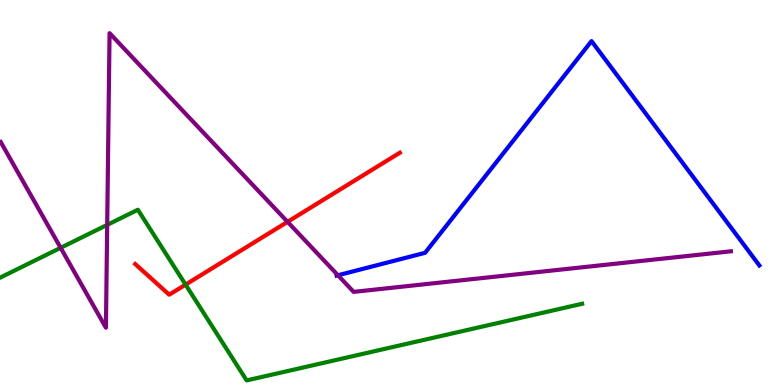[{'lines': ['blue', 'red'], 'intersections': []}, {'lines': ['green', 'red'], 'intersections': [{'x': 2.39, 'y': 2.61}]}, {'lines': ['purple', 'red'], 'intersections': [{'x': 3.71, 'y': 4.24}]}, {'lines': ['blue', 'green'], 'intersections': []}, {'lines': ['blue', 'purple'], 'intersections': [{'x': 4.36, 'y': 2.85}]}, {'lines': ['green', 'purple'], 'intersections': [{'x': 0.783, 'y': 3.56}, {'x': 1.38, 'y': 4.16}]}]